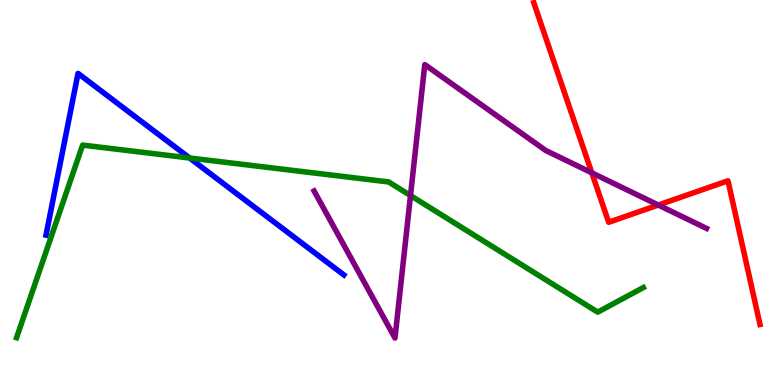[{'lines': ['blue', 'red'], 'intersections': []}, {'lines': ['green', 'red'], 'intersections': []}, {'lines': ['purple', 'red'], 'intersections': [{'x': 7.64, 'y': 5.51}, {'x': 8.49, 'y': 4.67}]}, {'lines': ['blue', 'green'], 'intersections': [{'x': 2.45, 'y': 5.9}]}, {'lines': ['blue', 'purple'], 'intersections': []}, {'lines': ['green', 'purple'], 'intersections': [{'x': 5.3, 'y': 4.92}]}]